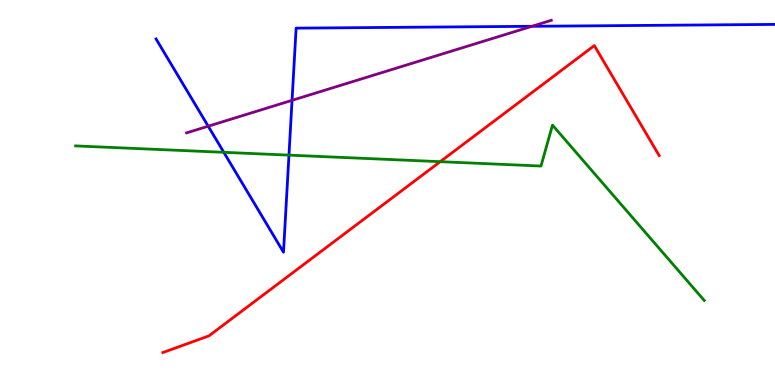[{'lines': ['blue', 'red'], 'intersections': []}, {'lines': ['green', 'red'], 'intersections': [{'x': 5.68, 'y': 5.8}]}, {'lines': ['purple', 'red'], 'intersections': []}, {'lines': ['blue', 'green'], 'intersections': [{'x': 2.89, 'y': 6.04}, {'x': 3.73, 'y': 5.97}]}, {'lines': ['blue', 'purple'], 'intersections': [{'x': 2.69, 'y': 6.72}, {'x': 3.77, 'y': 7.39}, {'x': 6.86, 'y': 9.32}]}, {'lines': ['green', 'purple'], 'intersections': []}]